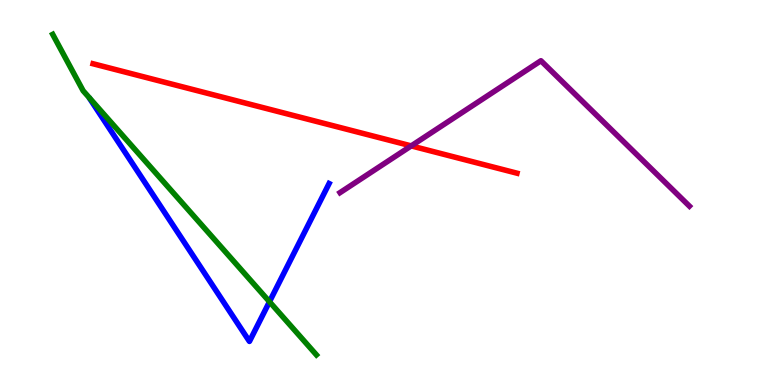[{'lines': ['blue', 'red'], 'intersections': []}, {'lines': ['green', 'red'], 'intersections': []}, {'lines': ['purple', 'red'], 'intersections': [{'x': 5.31, 'y': 6.21}]}, {'lines': ['blue', 'green'], 'intersections': [{'x': 3.48, 'y': 2.16}]}, {'lines': ['blue', 'purple'], 'intersections': []}, {'lines': ['green', 'purple'], 'intersections': []}]